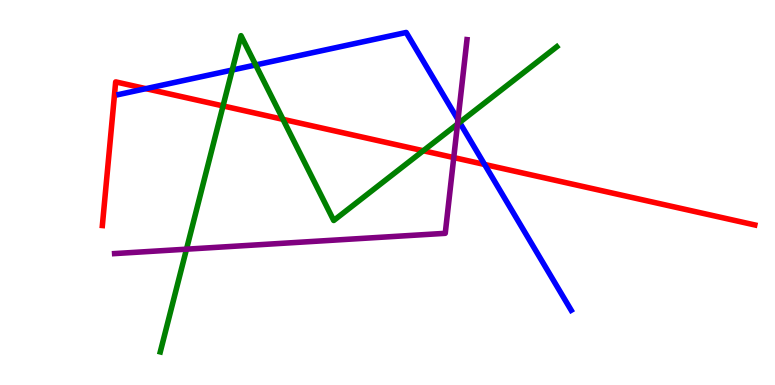[{'lines': ['blue', 'red'], 'intersections': [{'x': 1.88, 'y': 7.7}, {'x': 6.25, 'y': 5.73}]}, {'lines': ['green', 'red'], 'intersections': [{'x': 2.88, 'y': 7.25}, {'x': 3.65, 'y': 6.9}, {'x': 5.46, 'y': 6.08}]}, {'lines': ['purple', 'red'], 'intersections': [{'x': 5.85, 'y': 5.91}]}, {'lines': ['blue', 'green'], 'intersections': [{'x': 3.0, 'y': 8.18}, {'x': 3.3, 'y': 8.31}, {'x': 5.93, 'y': 6.82}]}, {'lines': ['blue', 'purple'], 'intersections': [{'x': 5.91, 'y': 6.89}]}, {'lines': ['green', 'purple'], 'intersections': [{'x': 2.41, 'y': 3.53}, {'x': 5.9, 'y': 6.78}]}]